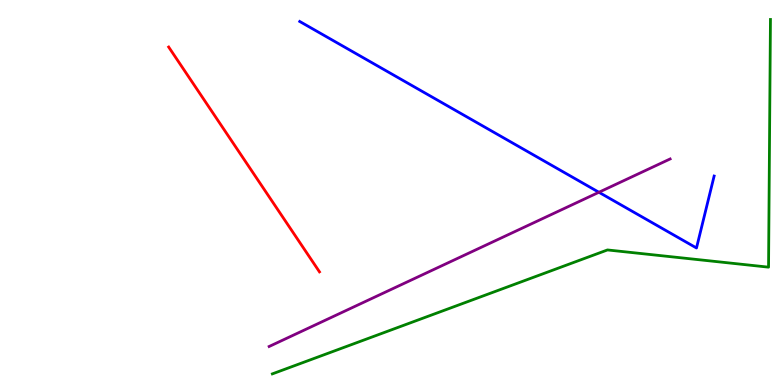[{'lines': ['blue', 'red'], 'intersections': []}, {'lines': ['green', 'red'], 'intersections': []}, {'lines': ['purple', 'red'], 'intersections': []}, {'lines': ['blue', 'green'], 'intersections': []}, {'lines': ['blue', 'purple'], 'intersections': [{'x': 7.73, 'y': 5.01}]}, {'lines': ['green', 'purple'], 'intersections': []}]